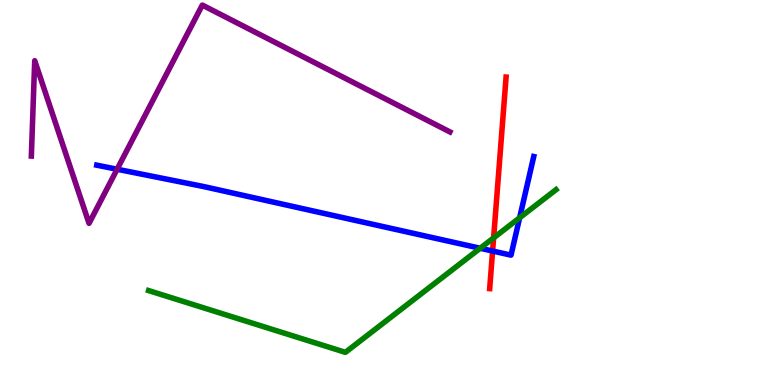[{'lines': ['blue', 'red'], 'intersections': [{'x': 6.36, 'y': 3.48}]}, {'lines': ['green', 'red'], 'intersections': [{'x': 6.37, 'y': 3.82}]}, {'lines': ['purple', 'red'], 'intersections': []}, {'lines': ['blue', 'green'], 'intersections': [{'x': 6.2, 'y': 3.55}, {'x': 6.7, 'y': 4.34}]}, {'lines': ['blue', 'purple'], 'intersections': [{'x': 1.51, 'y': 5.6}]}, {'lines': ['green', 'purple'], 'intersections': []}]